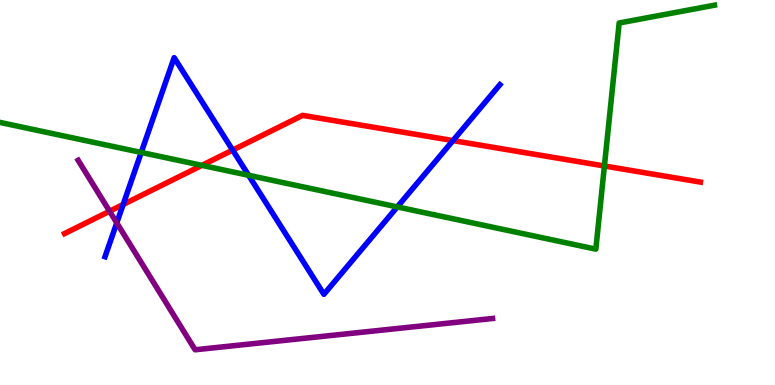[{'lines': ['blue', 'red'], 'intersections': [{'x': 1.59, 'y': 4.69}, {'x': 3.0, 'y': 6.1}, {'x': 5.84, 'y': 6.35}]}, {'lines': ['green', 'red'], 'intersections': [{'x': 2.61, 'y': 5.7}, {'x': 7.8, 'y': 5.69}]}, {'lines': ['purple', 'red'], 'intersections': [{'x': 1.41, 'y': 4.51}]}, {'lines': ['blue', 'green'], 'intersections': [{'x': 1.82, 'y': 6.04}, {'x': 3.21, 'y': 5.45}, {'x': 5.13, 'y': 4.63}]}, {'lines': ['blue', 'purple'], 'intersections': [{'x': 1.51, 'y': 4.21}]}, {'lines': ['green', 'purple'], 'intersections': []}]